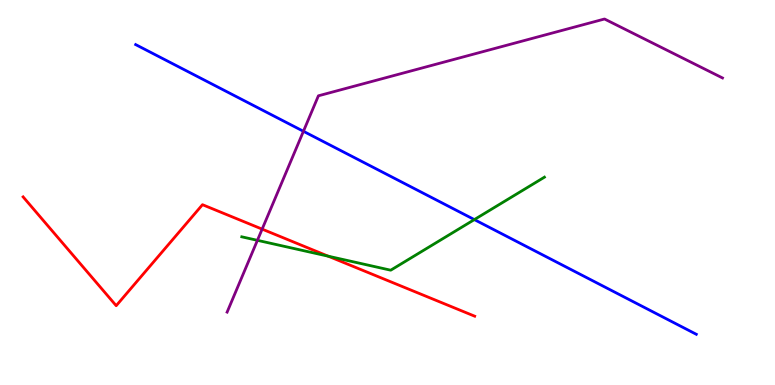[{'lines': ['blue', 'red'], 'intersections': []}, {'lines': ['green', 'red'], 'intersections': [{'x': 4.24, 'y': 3.35}]}, {'lines': ['purple', 'red'], 'intersections': [{'x': 3.38, 'y': 4.05}]}, {'lines': ['blue', 'green'], 'intersections': [{'x': 6.12, 'y': 4.3}]}, {'lines': ['blue', 'purple'], 'intersections': [{'x': 3.92, 'y': 6.59}]}, {'lines': ['green', 'purple'], 'intersections': [{'x': 3.32, 'y': 3.76}]}]